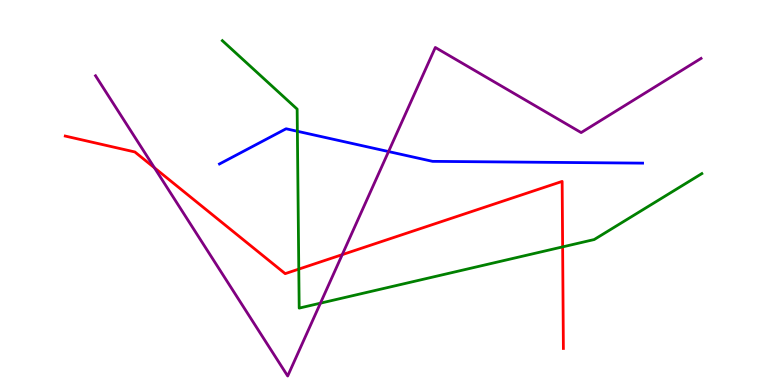[{'lines': ['blue', 'red'], 'intersections': []}, {'lines': ['green', 'red'], 'intersections': [{'x': 3.86, 'y': 3.01}, {'x': 7.26, 'y': 3.59}]}, {'lines': ['purple', 'red'], 'intersections': [{'x': 1.99, 'y': 5.64}, {'x': 4.42, 'y': 3.39}]}, {'lines': ['blue', 'green'], 'intersections': [{'x': 3.84, 'y': 6.59}]}, {'lines': ['blue', 'purple'], 'intersections': [{'x': 5.01, 'y': 6.06}]}, {'lines': ['green', 'purple'], 'intersections': [{'x': 4.13, 'y': 2.13}]}]